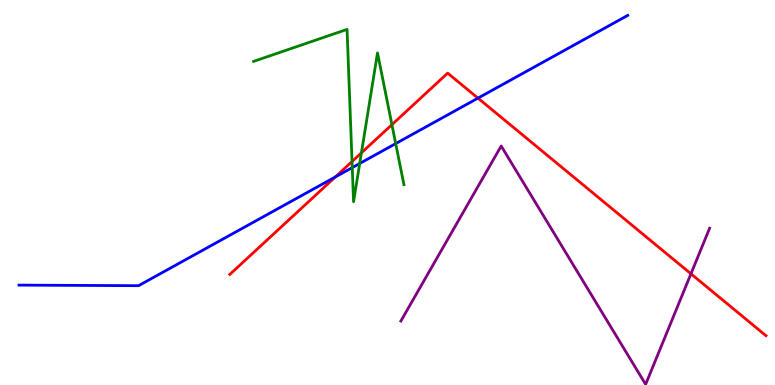[{'lines': ['blue', 'red'], 'intersections': [{'x': 4.33, 'y': 5.4}, {'x': 6.17, 'y': 7.45}]}, {'lines': ['green', 'red'], 'intersections': [{'x': 4.54, 'y': 5.8}, {'x': 4.66, 'y': 6.03}, {'x': 5.06, 'y': 6.76}]}, {'lines': ['purple', 'red'], 'intersections': [{'x': 8.92, 'y': 2.89}]}, {'lines': ['blue', 'green'], 'intersections': [{'x': 4.55, 'y': 5.65}, {'x': 4.64, 'y': 5.75}, {'x': 5.11, 'y': 6.27}]}, {'lines': ['blue', 'purple'], 'intersections': []}, {'lines': ['green', 'purple'], 'intersections': []}]